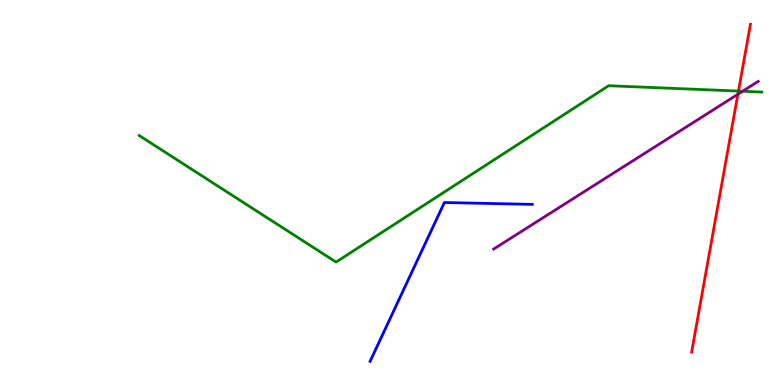[{'lines': ['blue', 'red'], 'intersections': []}, {'lines': ['green', 'red'], 'intersections': [{'x': 9.53, 'y': 7.63}]}, {'lines': ['purple', 'red'], 'intersections': [{'x': 9.52, 'y': 7.55}]}, {'lines': ['blue', 'green'], 'intersections': []}, {'lines': ['blue', 'purple'], 'intersections': []}, {'lines': ['green', 'purple'], 'intersections': [{'x': 9.58, 'y': 7.63}]}]